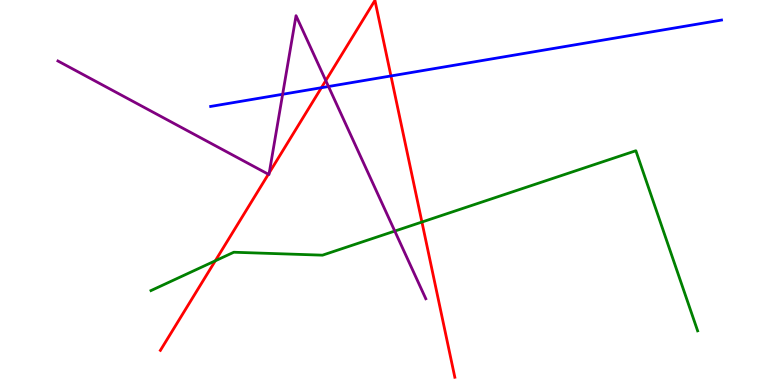[{'lines': ['blue', 'red'], 'intersections': [{'x': 4.15, 'y': 7.72}, {'x': 5.04, 'y': 8.03}]}, {'lines': ['green', 'red'], 'intersections': [{'x': 2.78, 'y': 3.23}, {'x': 5.44, 'y': 4.23}]}, {'lines': ['purple', 'red'], 'intersections': [{'x': 3.46, 'y': 5.47}, {'x': 3.47, 'y': 5.51}, {'x': 4.2, 'y': 7.91}]}, {'lines': ['blue', 'green'], 'intersections': []}, {'lines': ['blue', 'purple'], 'intersections': [{'x': 3.65, 'y': 7.55}, {'x': 4.24, 'y': 7.75}]}, {'lines': ['green', 'purple'], 'intersections': [{'x': 5.09, 'y': 4.0}]}]